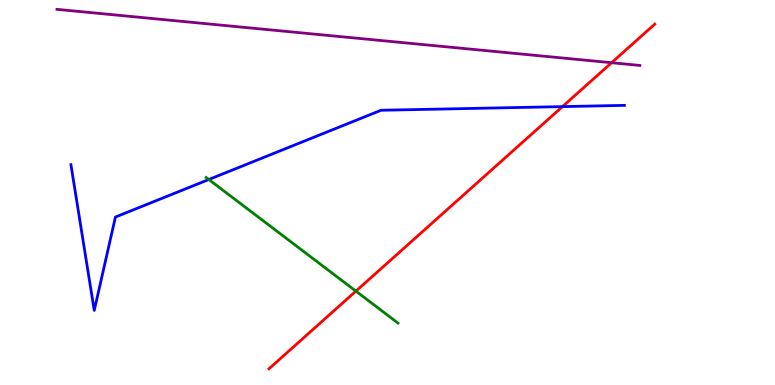[{'lines': ['blue', 'red'], 'intersections': [{'x': 7.26, 'y': 7.23}]}, {'lines': ['green', 'red'], 'intersections': [{'x': 4.59, 'y': 2.44}]}, {'lines': ['purple', 'red'], 'intersections': [{'x': 7.89, 'y': 8.37}]}, {'lines': ['blue', 'green'], 'intersections': [{'x': 2.69, 'y': 5.34}]}, {'lines': ['blue', 'purple'], 'intersections': []}, {'lines': ['green', 'purple'], 'intersections': []}]